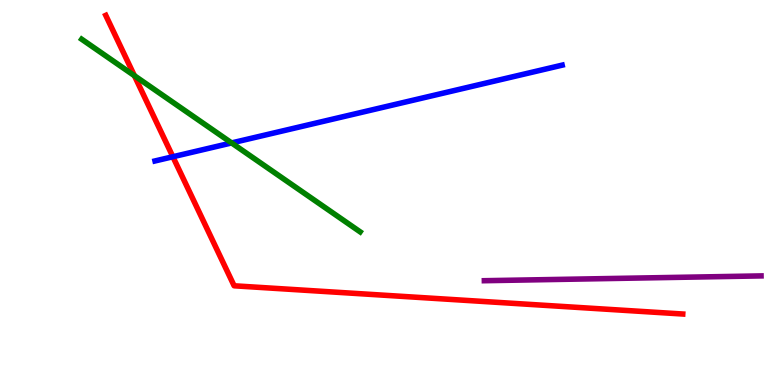[{'lines': ['blue', 'red'], 'intersections': [{'x': 2.23, 'y': 5.93}]}, {'lines': ['green', 'red'], 'intersections': [{'x': 1.73, 'y': 8.03}]}, {'lines': ['purple', 'red'], 'intersections': []}, {'lines': ['blue', 'green'], 'intersections': [{'x': 2.99, 'y': 6.29}]}, {'lines': ['blue', 'purple'], 'intersections': []}, {'lines': ['green', 'purple'], 'intersections': []}]